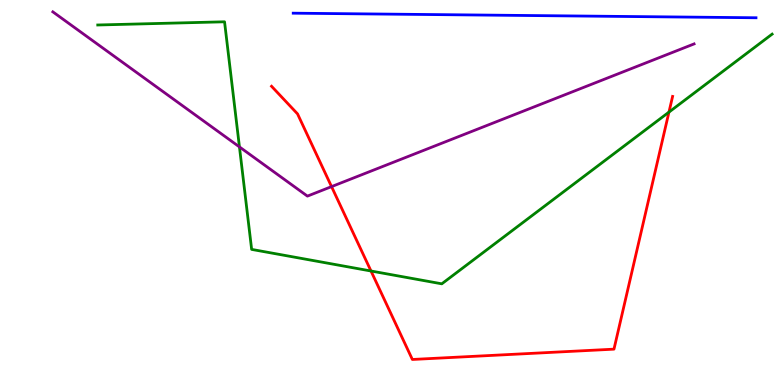[{'lines': ['blue', 'red'], 'intersections': []}, {'lines': ['green', 'red'], 'intersections': [{'x': 4.79, 'y': 2.96}, {'x': 8.63, 'y': 7.09}]}, {'lines': ['purple', 'red'], 'intersections': [{'x': 4.28, 'y': 5.15}]}, {'lines': ['blue', 'green'], 'intersections': []}, {'lines': ['blue', 'purple'], 'intersections': []}, {'lines': ['green', 'purple'], 'intersections': [{'x': 3.09, 'y': 6.18}]}]